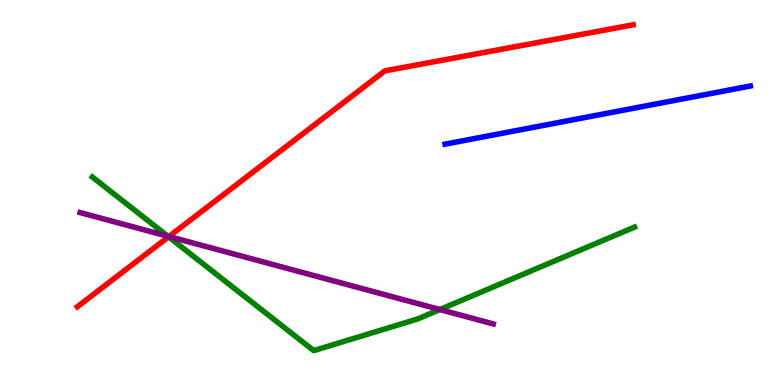[{'lines': ['blue', 'red'], 'intersections': []}, {'lines': ['green', 'red'], 'intersections': [{'x': 2.18, 'y': 3.85}]}, {'lines': ['purple', 'red'], 'intersections': [{'x': 2.18, 'y': 3.86}]}, {'lines': ['blue', 'green'], 'intersections': []}, {'lines': ['blue', 'purple'], 'intersections': []}, {'lines': ['green', 'purple'], 'intersections': [{'x': 2.17, 'y': 3.86}, {'x': 5.68, 'y': 1.96}]}]